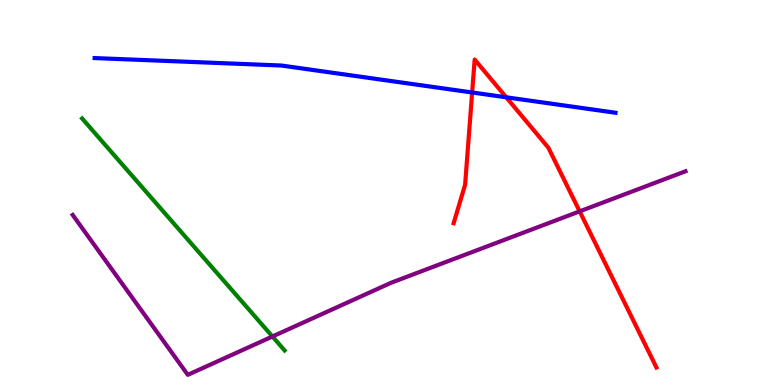[{'lines': ['blue', 'red'], 'intersections': [{'x': 6.09, 'y': 7.6}, {'x': 6.53, 'y': 7.47}]}, {'lines': ['green', 'red'], 'intersections': []}, {'lines': ['purple', 'red'], 'intersections': [{'x': 7.48, 'y': 4.51}]}, {'lines': ['blue', 'green'], 'intersections': []}, {'lines': ['blue', 'purple'], 'intersections': []}, {'lines': ['green', 'purple'], 'intersections': [{'x': 3.52, 'y': 1.26}]}]